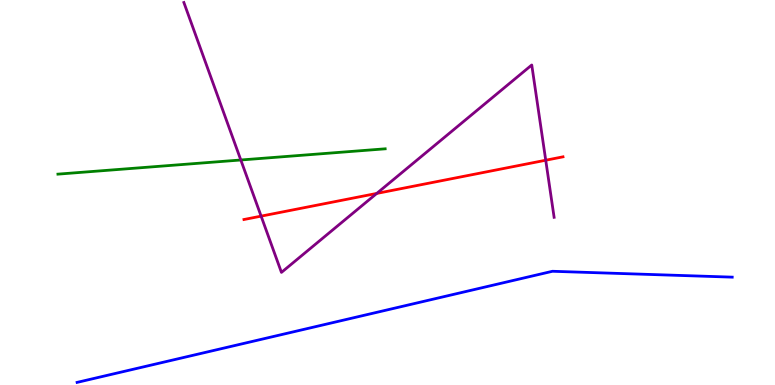[{'lines': ['blue', 'red'], 'intersections': []}, {'lines': ['green', 'red'], 'intersections': []}, {'lines': ['purple', 'red'], 'intersections': [{'x': 3.37, 'y': 4.39}, {'x': 4.86, 'y': 4.98}, {'x': 7.04, 'y': 5.84}]}, {'lines': ['blue', 'green'], 'intersections': []}, {'lines': ['blue', 'purple'], 'intersections': []}, {'lines': ['green', 'purple'], 'intersections': [{'x': 3.11, 'y': 5.84}]}]